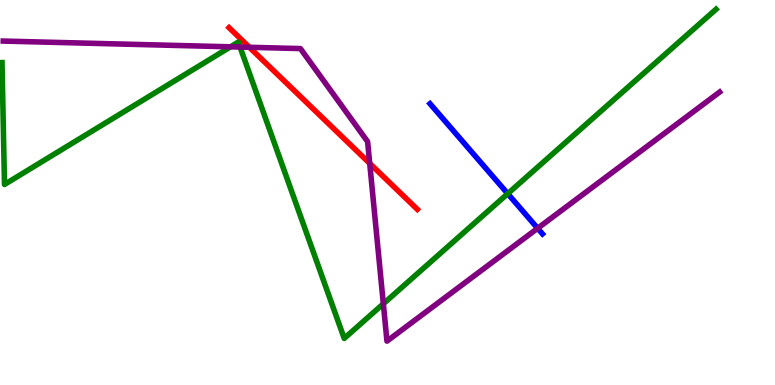[{'lines': ['blue', 'red'], 'intersections': []}, {'lines': ['green', 'red'], 'intersections': []}, {'lines': ['purple', 'red'], 'intersections': [{'x': 3.22, 'y': 8.77}, {'x': 4.77, 'y': 5.76}]}, {'lines': ['blue', 'green'], 'intersections': [{'x': 6.55, 'y': 4.97}]}, {'lines': ['blue', 'purple'], 'intersections': [{'x': 6.94, 'y': 4.07}]}, {'lines': ['green', 'purple'], 'intersections': [{'x': 2.97, 'y': 8.78}, {'x': 3.1, 'y': 8.78}, {'x': 4.95, 'y': 2.11}]}]